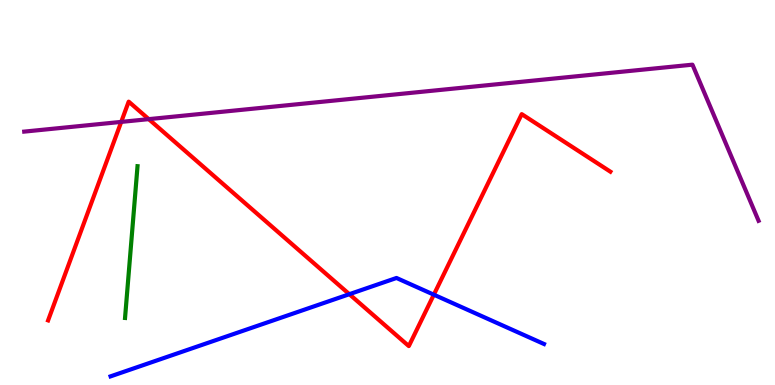[{'lines': ['blue', 'red'], 'intersections': [{'x': 4.51, 'y': 2.36}, {'x': 5.6, 'y': 2.35}]}, {'lines': ['green', 'red'], 'intersections': []}, {'lines': ['purple', 'red'], 'intersections': [{'x': 1.56, 'y': 6.83}, {'x': 1.92, 'y': 6.91}]}, {'lines': ['blue', 'green'], 'intersections': []}, {'lines': ['blue', 'purple'], 'intersections': []}, {'lines': ['green', 'purple'], 'intersections': []}]